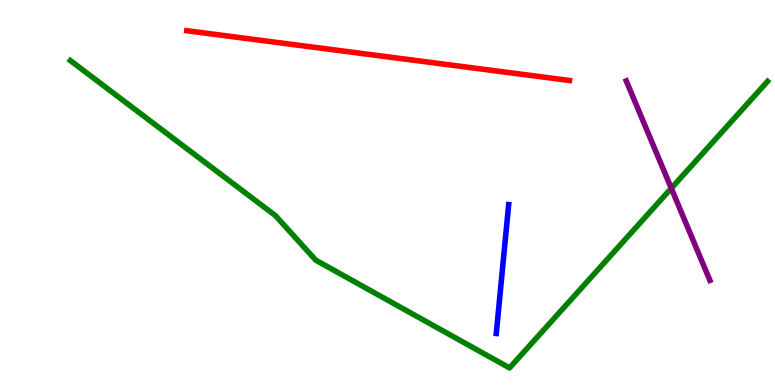[{'lines': ['blue', 'red'], 'intersections': []}, {'lines': ['green', 'red'], 'intersections': []}, {'lines': ['purple', 'red'], 'intersections': []}, {'lines': ['blue', 'green'], 'intersections': []}, {'lines': ['blue', 'purple'], 'intersections': []}, {'lines': ['green', 'purple'], 'intersections': [{'x': 8.66, 'y': 5.11}]}]